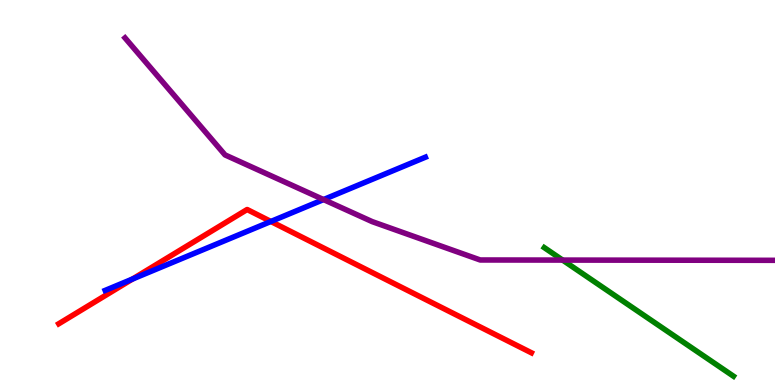[{'lines': ['blue', 'red'], 'intersections': [{'x': 1.71, 'y': 2.75}, {'x': 3.5, 'y': 4.25}]}, {'lines': ['green', 'red'], 'intersections': []}, {'lines': ['purple', 'red'], 'intersections': []}, {'lines': ['blue', 'green'], 'intersections': []}, {'lines': ['blue', 'purple'], 'intersections': [{'x': 4.17, 'y': 4.82}]}, {'lines': ['green', 'purple'], 'intersections': [{'x': 7.26, 'y': 3.24}]}]